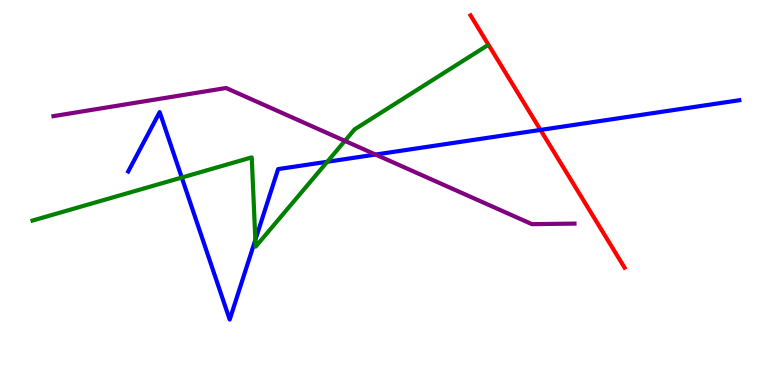[{'lines': ['blue', 'red'], 'intersections': [{'x': 6.97, 'y': 6.63}]}, {'lines': ['green', 'red'], 'intersections': []}, {'lines': ['purple', 'red'], 'intersections': []}, {'lines': ['blue', 'green'], 'intersections': [{'x': 2.35, 'y': 5.39}, {'x': 3.29, 'y': 3.77}, {'x': 4.22, 'y': 5.8}]}, {'lines': ['blue', 'purple'], 'intersections': [{'x': 4.85, 'y': 5.99}]}, {'lines': ['green', 'purple'], 'intersections': [{'x': 4.45, 'y': 6.34}]}]